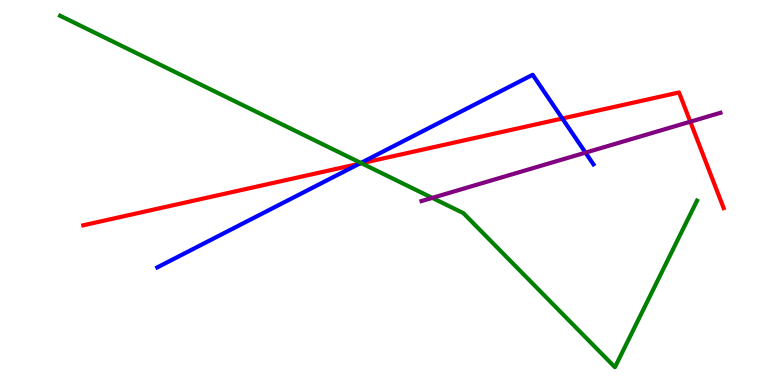[{'lines': ['blue', 'red'], 'intersections': [{'x': 4.64, 'y': 5.75}, {'x': 7.26, 'y': 6.92}]}, {'lines': ['green', 'red'], 'intersections': [{'x': 4.66, 'y': 5.76}]}, {'lines': ['purple', 'red'], 'intersections': [{'x': 8.91, 'y': 6.84}]}, {'lines': ['blue', 'green'], 'intersections': [{'x': 4.66, 'y': 5.77}]}, {'lines': ['blue', 'purple'], 'intersections': [{'x': 7.55, 'y': 6.04}]}, {'lines': ['green', 'purple'], 'intersections': [{'x': 5.58, 'y': 4.86}]}]